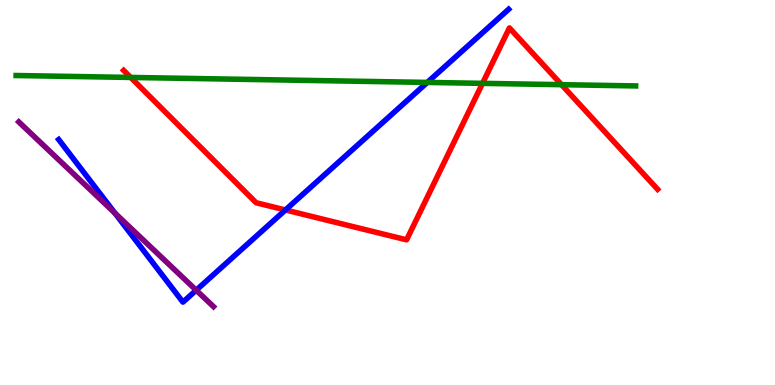[{'lines': ['blue', 'red'], 'intersections': [{'x': 3.68, 'y': 4.55}]}, {'lines': ['green', 'red'], 'intersections': [{'x': 1.69, 'y': 7.99}, {'x': 6.23, 'y': 7.83}, {'x': 7.25, 'y': 7.8}]}, {'lines': ['purple', 'red'], 'intersections': []}, {'lines': ['blue', 'green'], 'intersections': [{'x': 5.51, 'y': 7.86}]}, {'lines': ['blue', 'purple'], 'intersections': [{'x': 1.48, 'y': 4.47}, {'x': 2.53, 'y': 2.46}]}, {'lines': ['green', 'purple'], 'intersections': []}]